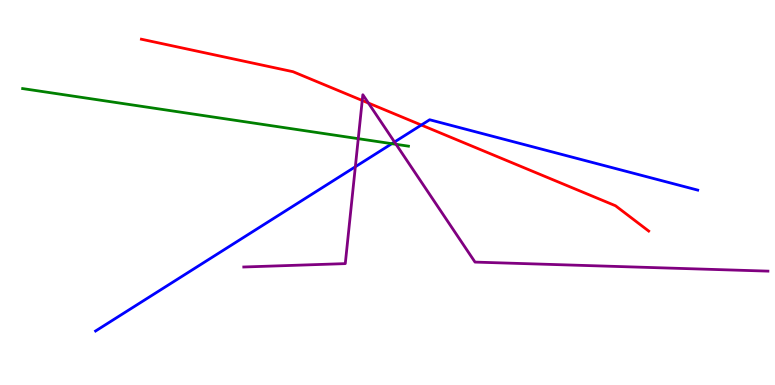[{'lines': ['blue', 'red'], 'intersections': [{'x': 5.44, 'y': 6.75}]}, {'lines': ['green', 'red'], 'intersections': []}, {'lines': ['purple', 'red'], 'intersections': [{'x': 4.67, 'y': 7.39}, {'x': 4.75, 'y': 7.32}]}, {'lines': ['blue', 'green'], 'intersections': [{'x': 5.06, 'y': 6.27}]}, {'lines': ['blue', 'purple'], 'intersections': [{'x': 4.59, 'y': 5.67}, {'x': 5.09, 'y': 6.31}]}, {'lines': ['green', 'purple'], 'intersections': [{'x': 4.62, 'y': 6.4}, {'x': 5.11, 'y': 6.25}]}]